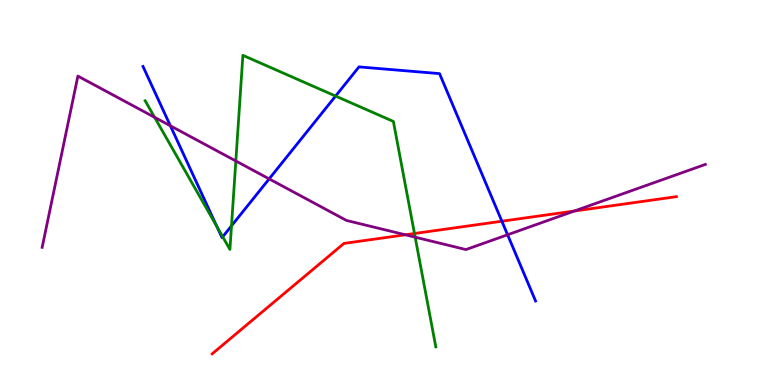[{'lines': ['blue', 'red'], 'intersections': [{'x': 6.48, 'y': 4.25}]}, {'lines': ['green', 'red'], 'intersections': [{'x': 5.35, 'y': 3.93}]}, {'lines': ['purple', 'red'], 'intersections': [{'x': 5.23, 'y': 3.9}, {'x': 7.41, 'y': 4.52}]}, {'lines': ['blue', 'green'], 'intersections': [{'x': 2.8, 'y': 4.11}, {'x': 2.87, 'y': 3.85}, {'x': 2.99, 'y': 4.13}, {'x': 4.33, 'y': 7.5}]}, {'lines': ['blue', 'purple'], 'intersections': [{'x': 2.2, 'y': 6.73}, {'x': 3.47, 'y': 5.35}, {'x': 6.55, 'y': 3.9}]}, {'lines': ['green', 'purple'], 'intersections': [{'x': 2.0, 'y': 6.95}, {'x': 3.04, 'y': 5.82}, {'x': 5.36, 'y': 3.84}]}]